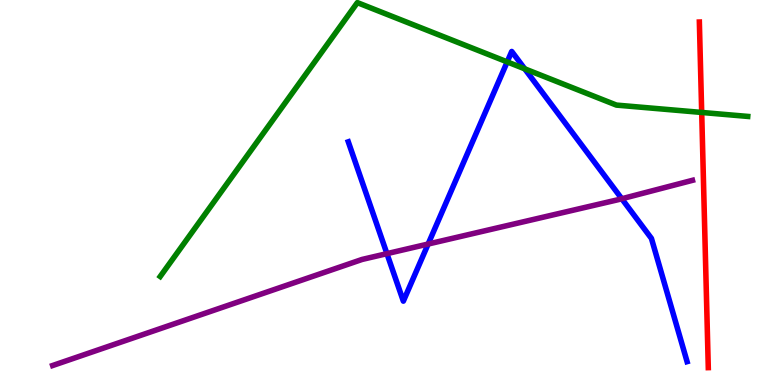[{'lines': ['blue', 'red'], 'intersections': []}, {'lines': ['green', 'red'], 'intersections': [{'x': 9.05, 'y': 7.08}]}, {'lines': ['purple', 'red'], 'intersections': []}, {'lines': ['blue', 'green'], 'intersections': [{'x': 6.54, 'y': 8.39}, {'x': 6.77, 'y': 8.21}]}, {'lines': ['blue', 'purple'], 'intersections': [{'x': 4.99, 'y': 3.41}, {'x': 5.52, 'y': 3.66}, {'x': 8.02, 'y': 4.84}]}, {'lines': ['green', 'purple'], 'intersections': []}]